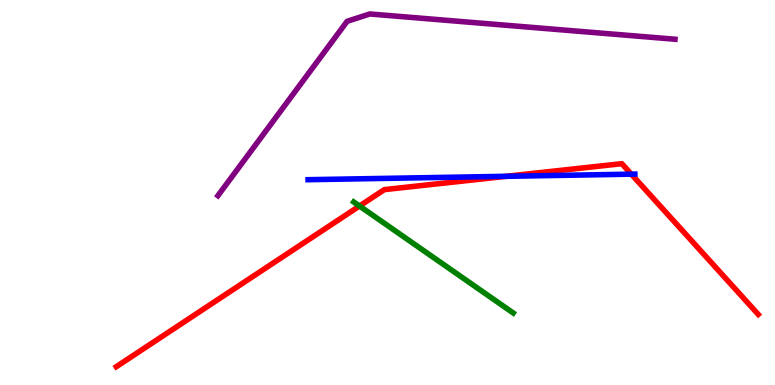[{'lines': ['blue', 'red'], 'intersections': [{'x': 6.53, 'y': 5.42}, {'x': 8.15, 'y': 5.48}]}, {'lines': ['green', 'red'], 'intersections': [{'x': 4.64, 'y': 4.65}]}, {'lines': ['purple', 'red'], 'intersections': []}, {'lines': ['blue', 'green'], 'intersections': []}, {'lines': ['blue', 'purple'], 'intersections': []}, {'lines': ['green', 'purple'], 'intersections': []}]